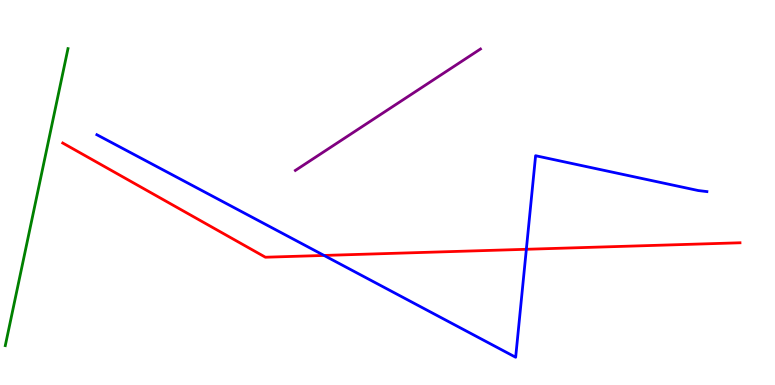[{'lines': ['blue', 'red'], 'intersections': [{'x': 4.18, 'y': 3.37}, {'x': 6.79, 'y': 3.53}]}, {'lines': ['green', 'red'], 'intersections': []}, {'lines': ['purple', 'red'], 'intersections': []}, {'lines': ['blue', 'green'], 'intersections': []}, {'lines': ['blue', 'purple'], 'intersections': []}, {'lines': ['green', 'purple'], 'intersections': []}]